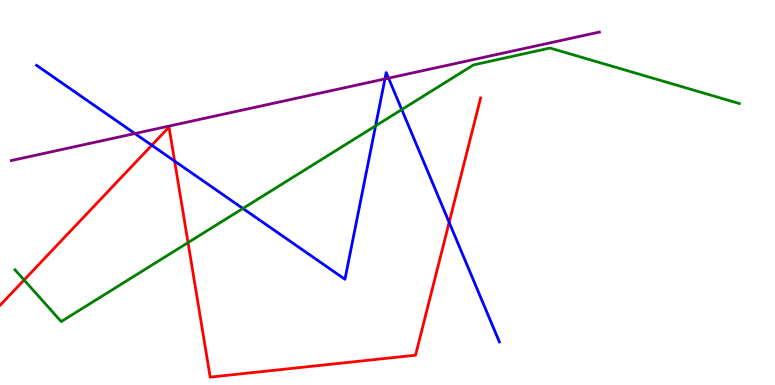[{'lines': ['blue', 'red'], 'intersections': [{'x': 1.96, 'y': 6.23}, {'x': 2.25, 'y': 5.82}, {'x': 5.8, 'y': 4.22}]}, {'lines': ['green', 'red'], 'intersections': [{'x': 0.311, 'y': 2.73}, {'x': 2.43, 'y': 3.7}]}, {'lines': ['purple', 'red'], 'intersections': []}, {'lines': ['blue', 'green'], 'intersections': [{'x': 3.13, 'y': 4.59}, {'x': 4.85, 'y': 6.73}, {'x': 5.18, 'y': 7.15}]}, {'lines': ['blue', 'purple'], 'intersections': [{'x': 1.74, 'y': 6.53}, {'x': 4.97, 'y': 7.95}, {'x': 5.01, 'y': 7.97}]}, {'lines': ['green', 'purple'], 'intersections': []}]